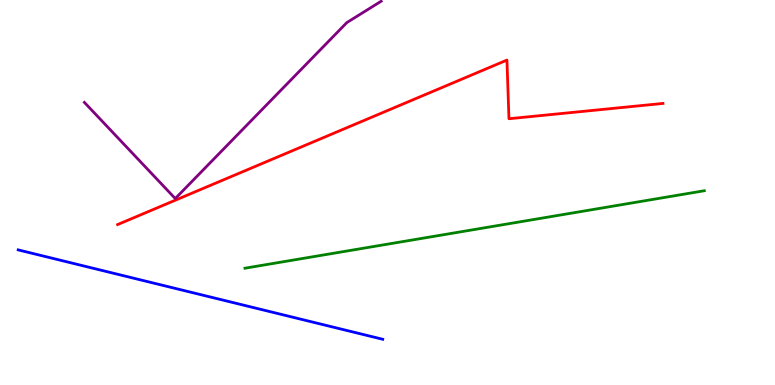[{'lines': ['blue', 'red'], 'intersections': []}, {'lines': ['green', 'red'], 'intersections': []}, {'lines': ['purple', 'red'], 'intersections': []}, {'lines': ['blue', 'green'], 'intersections': []}, {'lines': ['blue', 'purple'], 'intersections': []}, {'lines': ['green', 'purple'], 'intersections': []}]